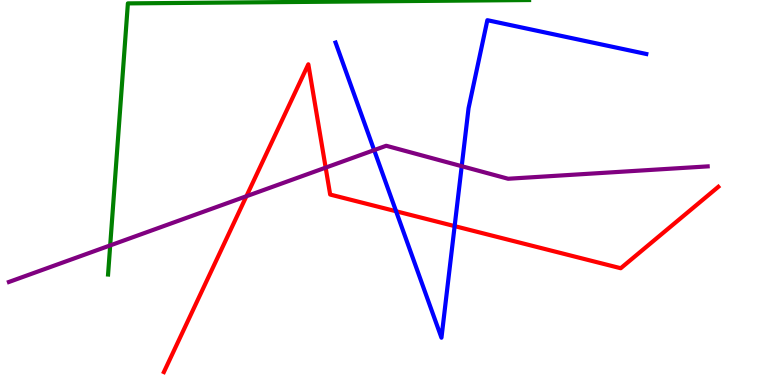[{'lines': ['blue', 'red'], 'intersections': [{'x': 5.11, 'y': 4.51}, {'x': 5.87, 'y': 4.13}]}, {'lines': ['green', 'red'], 'intersections': []}, {'lines': ['purple', 'red'], 'intersections': [{'x': 3.18, 'y': 4.9}, {'x': 4.2, 'y': 5.65}]}, {'lines': ['blue', 'green'], 'intersections': []}, {'lines': ['blue', 'purple'], 'intersections': [{'x': 4.83, 'y': 6.1}, {'x': 5.96, 'y': 5.68}]}, {'lines': ['green', 'purple'], 'intersections': [{'x': 1.42, 'y': 3.63}]}]